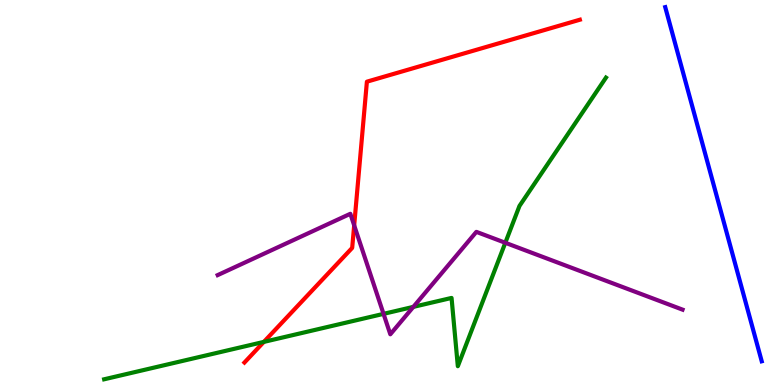[{'lines': ['blue', 'red'], 'intersections': []}, {'lines': ['green', 'red'], 'intersections': [{'x': 3.4, 'y': 1.12}]}, {'lines': ['purple', 'red'], 'intersections': [{'x': 4.57, 'y': 4.15}]}, {'lines': ['blue', 'green'], 'intersections': []}, {'lines': ['blue', 'purple'], 'intersections': []}, {'lines': ['green', 'purple'], 'intersections': [{'x': 4.95, 'y': 1.85}, {'x': 5.33, 'y': 2.03}, {'x': 6.52, 'y': 3.69}]}]